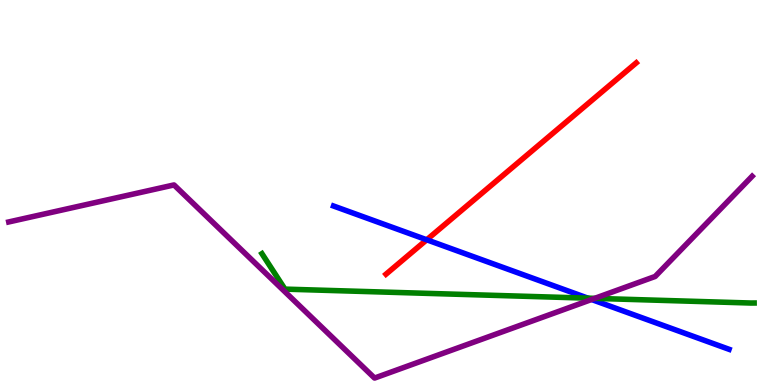[{'lines': ['blue', 'red'], 'intersections': [{'x': 5.51, 'y': 3.77}]}, {'lines': ['green', 'red'], 'intersections': []}, {'lines': ['purple', 'red'], 'intersections': []}, {'lines': ['blue', 'green'], 'intersections': [{'x': 7.59, 'y': 2.26}]}, {'lines': ['blue', 'purple'], 'intersections': [{'x': 7.63, 'y': 2.22}]}, {'lines': ['green', 'purple'], 'intersections': [{'x': 7.67, 'y': 2.25}]}]